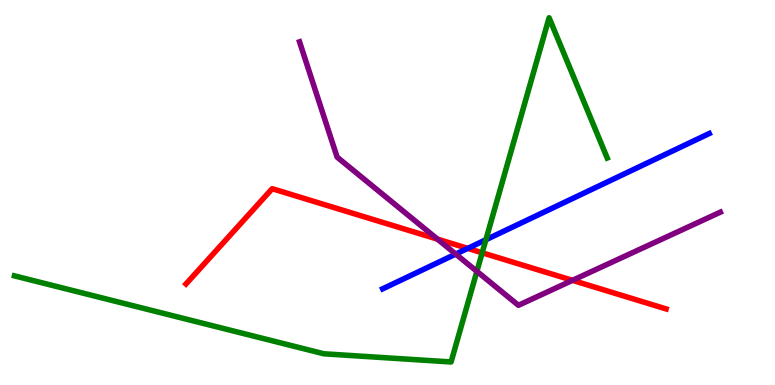[{'lines': ['blue', 'red'], 'intersections': [{'x': 6.04, 'y': 3.55}]}, {'lines': ['green', 'red'], 'intersections': [{'x': 6.22, 'y': 3.43}]}, {'lines': ['purple', 'red'], 'intersections': [{'x': 5.64, 'y': 3.79}, {'x': 7.39, 'y': 2.72}]}, {'lines': ['blue', 'green'], 'intersections': [{'x': 6.27, 'y': 3.77}]}, {'lines': ['blue', 'purple'], 'intersections': [{'x': 5.88, 'y': 3.4}]}, {'lines': ['green', 'purple'], 'intersections': [{'x': 6.15, 'y': 2.95}]}]